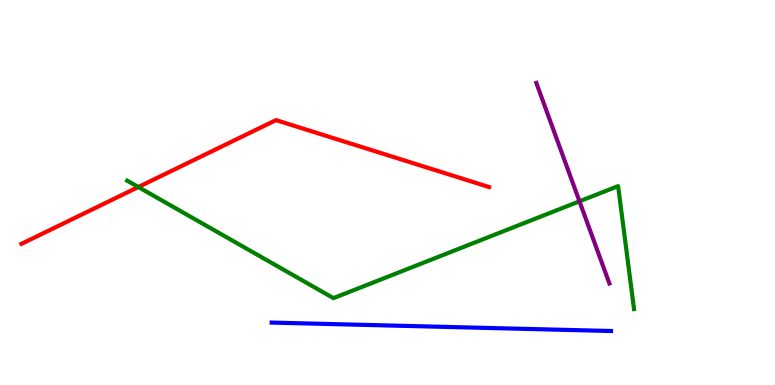[{'lines': ['blue', 'red'], 'intersections': []}, {'lines': ['green', 'red'], 'intersections': [{'x': 1.79, 'y': 5.14}]}, {'lines': ['purple', 'red'], 'intersections': []}, {'lines': ['blue', 'green'], 'intersections': []}, {'lines': ['blue', 'purple'], 'intersections': []}, {'lines': ['green', 'purple'], 'intersections': [{'x': 7.48, 'y': 4.77}]}]